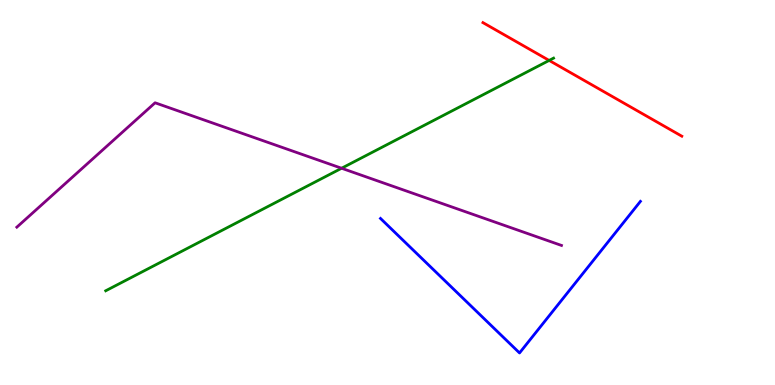[{'lines': ['blue', 'red'], 'intersections': []}, {'lines': ['green', 'red'], 'intersections': [{'x': 7.09, 'y': 8.43}]}, {'lines': ['purple', 'red'], 'intersections': []}, {'lines': ['blue', 'green'], 'intersections': []}, {'lines': ['blue', 'purple'], 'intersections': []}, {'lines': ['green', 'purple'], 'intersections': [{'x': 4.41, 'y': 5.63}]}]